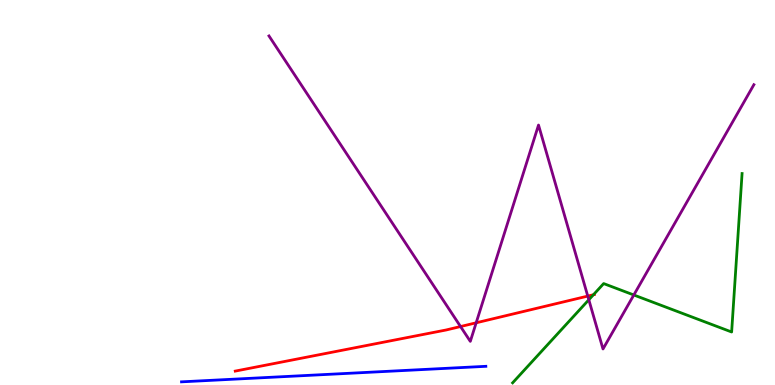[{'lines': ['blue', 'red'], 'intersections': []}, {'lines': ['green', 'red'], 'intersections': [{'x': 7.66, 'y': 2.34}]}, {'lines': ['purple', 'red'], 'intersections': [{'x': 5.94, 'y': 1.52}, {'x': 6.14, 'y': 1.62}, {'x': 7.58, 'y': 2.31}]}, {'lines': ['blue', 'green'], 'intersections': []}, {'lines': ['blue', 'purple'], 'intersections': []}, {'lines': ['green', 'purple'], 'intersections': [{'x': 7.6, 'y': 2.21}, {'x': 8.18, 'y': 2.34}]}]